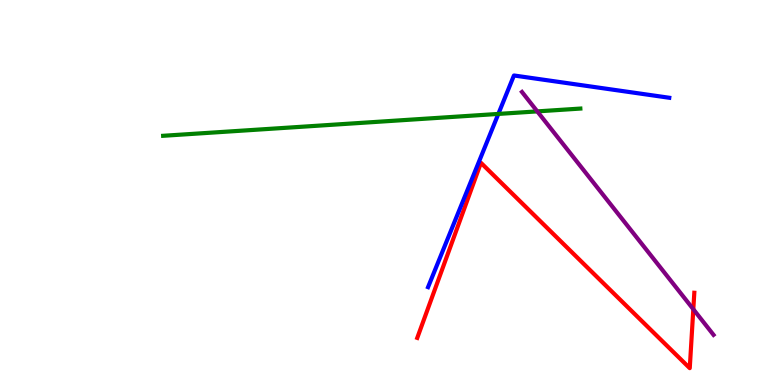[{'lines': ['blue', 'red'], 'intersections': []}, {'lines': ['green', 'red'], 'intersections': []}, {'lines': ['purple', 'red'], 'intersections': [{'x': 8.95, 'y': 1.97}]}, {'lines': ['blue', 'green'], 'intersections': [{'x': 6.43, 'y': 7.04}]}, {'lines': ['blue', 'purple'], 'intersections': []}, {'lines': ['green', 'purple'], 'intersections': [{'x': 6.93, 'y': 7.11}]}]